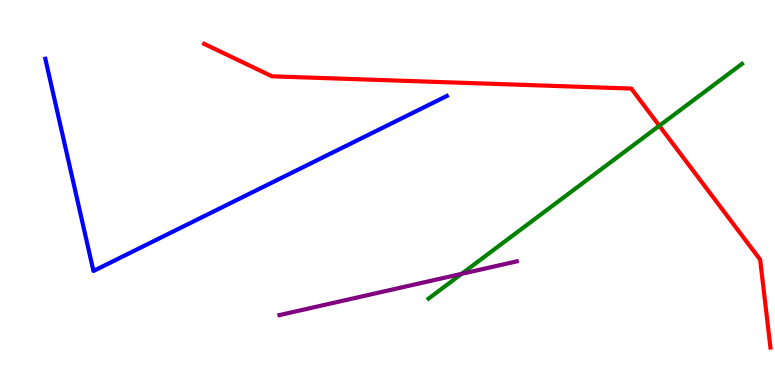[{'lines': ['blue', 'red'], 'intersections': []}, {'lines': ['green', 'red'], 'intersections': [{'x': 8.51, 'y': 6.73}]}, {'lines': ['purple', 'red'], 'intersections': []}, {'lines': ['blue', 'green'], 'intersections': []}, {'lines': ['blue', 'purple'], 'intersections': []}, {'lines': ['green', 'purple'], 'intersections': [{'x': 5.96, 'y': 2.89}]}]